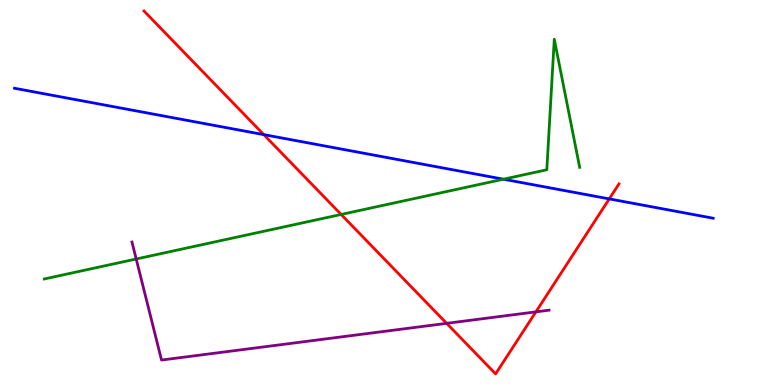[{'lines': ['blue', 'red'], 'intersections': [{'x': 3.4, 'y': 6.5}, {'x': 7.86, 'y': 4.83}]}, {'lines': ['green', 'red'], 'intersections': [{'x': 4.4, 'y': 4.43}]}, {'lines': ['purple', 'red'], 'intersections': [{'x': 5.76, 'y': 1.6}, {'x': 6.91, 'y': 1.9}]}, {'lines': ['blue', 'green'], 'intersections': [{'x': 6.5, 'y': 5.35}]}, {'lines': ['blue', 'purple'], 'intersections': []}, {'lines': ['green', 'purple'], 'intersections': [{'x': 1.76, 'y': 3.27}]}]